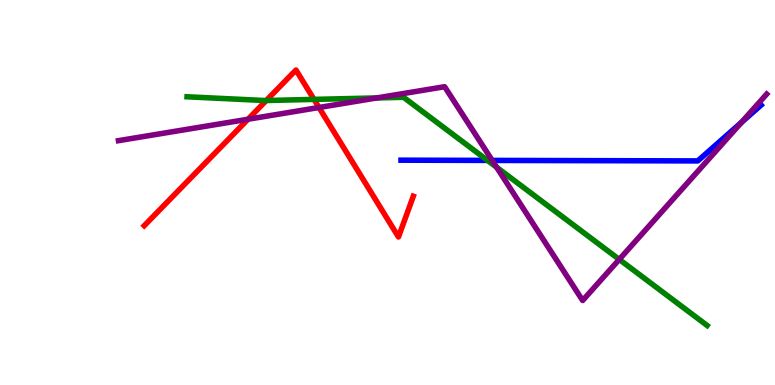[{'lines': ['blue', 'red'], 'intersections': []}, {'lines': ['green', 'red'], 'intersections': [{'x': 3.44, 'y': 7.39}, {'x': 4.05, 'y': 7.42}]}, {'lines': ['purple', 'red'], 'intersections': [{'x': 3.2, 'y': 6.9}, {'x': 4.12, 'y': 7.21}]}, {'lines': ['blue', 'green'], 'intersections': [{'x': 6.29, 'y': 5.83}]}, {'lines': ['blue', 'purple'], 'intersections': [{'x': 6.35, 'y': 5.83}, {'x': 9.57, 'y': 6.82}]}, {'lines': ['green', 'purple'], 'intersections': [{'x': 4.86, 'y': 7.46}, {'x': 6.41, 'y': 5.66}, {'x': 7.99, 'y': 3.26}]}]